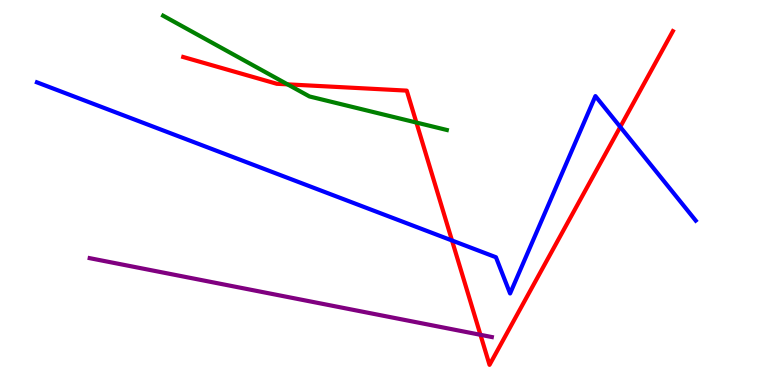[{'lines': ['blue', 'red'], 'intersections': [{'x': 5.83, 'y': 3.75}, {'x': 8.0, 'y': 6.7}]}, {'lines': ['green', 'red'], 'intersections': [{'x': 3.71, 'y': 7.81}, {'x': 5.37, 'y': 6.82}]}, {'lines': ['purple', 'red'], 'intersections': [{'x': 6.2, 'y': 1.3}]}, {'lines': ['blue', 'green'], 'intersections': []}, {'lines': ['blue', 'purple'], 'intersections': []}, {'lines': ['green', 'purple'], 'intersections': []}]